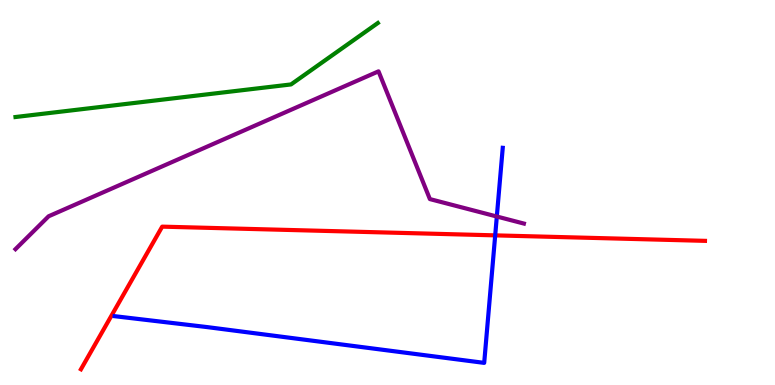[{'lines': ['blue', 'red'], 'intersections': [{'x': 6.39, 'y': 3.89}]}, {'lines': ['green', 'red'], 'intersections': []}, {'lines': ['purple', 'red'], 'intersections': []}, {'lines': ['blue', 'green'], 'intersections': []}, {'lines': ['blue', 'purple'], 'intersections': [{'x': 6.41, 'y': 4.38}]}, {'lines': ['green', 'purple'], 'intersections': []}]